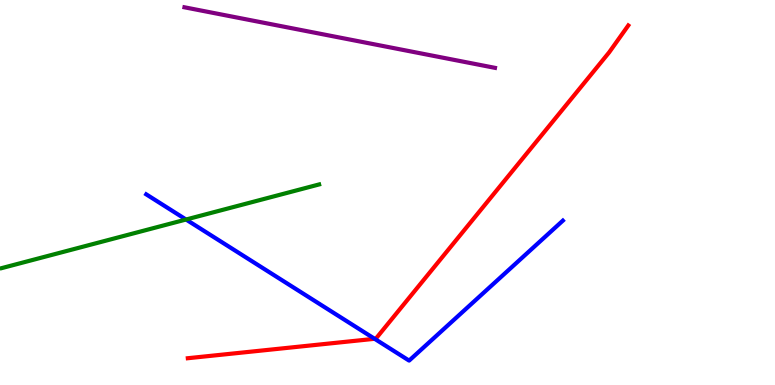[{'lines': ['blue', 'red'], 'intersections': [{'x': 4.83, 'y': 1.2}]}, {'lines': ['green', 'red'], 'intersections': []}, {'lines': ['purple', 'red'], 'intersections': []}, {'lines': ['blue', 'green'], 'intersections': [{'x': 2.4, 'y': 4.3}]}, {'lines': ['blue', 'purple'], 'intersections': []}, {'lines': ['green', 'purple'], 'intersections': []}]